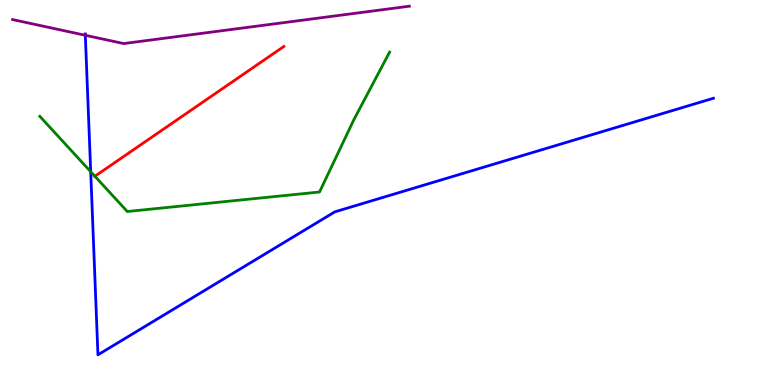[{'lines': ['blue', 'red'], 'intersections': []}, {'lines': ['green', 'red'], 'intersections': [{'x': 1.22, 'y': 5.42}]}, {'lines': ['purple', 'red'], 'intersections': []}, {'lines': ['blue', 'green'], 'intersections': [{'x': 1.17, 'y': 5.54}]}, {'lines': ['blue', 'purple'], 'intersections': [{'x': 1.1, 'y': 9.08}]}, {'lines': ['green', 'purple'], 'intersections': []}]